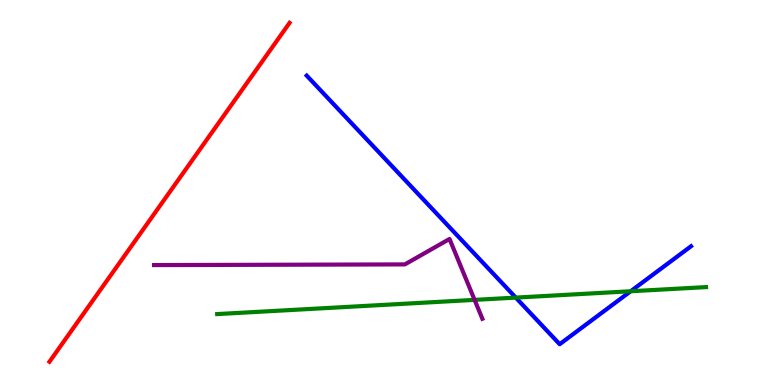[{'lines': ['blue', 'red'], 'intersections': []}, {'lines': ['green', 'red'], 'intersections': []}, {'lines': ['purple', 'red'], 'intersections': []}, {'lines': ['blue', 'green'], 'intersections': [{'x': 6.66, 'y': 2.27}, {'x': 8.14, 'y': 2.43}]}, {'lines': ['blue', 'purple'], 'intersections': []}, {'lines': ['green', 'purple'], 'intersections': [{'x': 6.12, 'y': 2.21}]}]